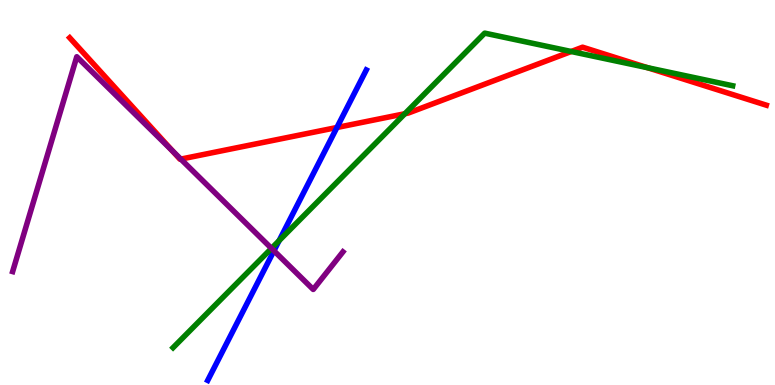[{'lines': ['blue', 'red'], 'intersections': [{'x': 4.35, 'y': 6.69}]}, {'lines': ['green', 'red'], 'intersections': [{'x': 5.22, 'y': 7.05}, {'x': 7.37, 'y': 8.66}, {'x': 8.35, 'y': 8.24}]}, {'lines': ['purple', 'red'], 'intersections': [{'x': 2.22, 'y': 6.08}, {'x': 2.33, 'y': 5.87}]}, {'lines': ['blue', 'green'], 'intersections': [{'x': 3.6, 'y': 3.75}]}, {'lines': ['blue', 'purple'], 'intersections': [{'x': 3.53, 'y': 3.49}]}, {'lines': ['green', 'purple'], 'intersections': [{'x': 3.5, 'y': 3.55}]}]